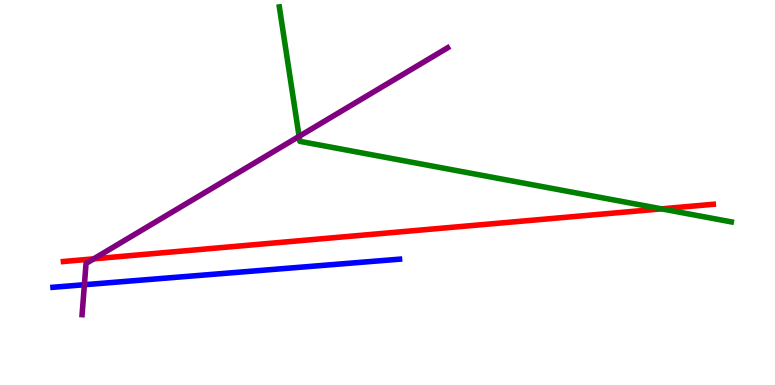[{'lines': ['blue', 'red'], 'intersections': []}, {'lines': ['green', 'red'], 'intersections': [{'x': 8.54, 'y': 4.58}]}, {'lines': ['purple', 'red'], 'intersections': [{'x': 1.21, 'y': 3.28}]}, {'lines': ['blue', 'green'], 'intersections': []}, {'lines': ['blue', 'purple'], 'intersections': [{'x': 1.09, 'y': 2.6}]}, {'lines': ['green', 'purple'], 'intersections': [{'x': 3.86, 'y': 6.46}]}]